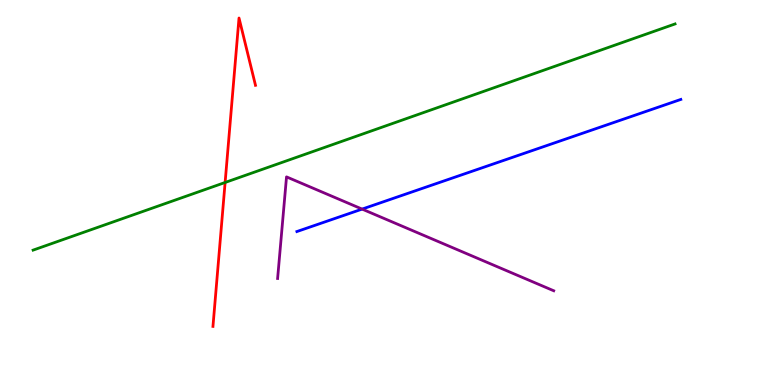[{'lines': ['blue', 'red'], 'intersections': []}, {'lines': ['green', 'red'], 'intersections': [{'x': 2.9, 'y': 5.26}]}, {'lines': ['purple', 'red'], 'intersections': []}, {'lines': ['blue', 'green'], 'intersections': []}, {'lines': ['blue', 'purple'], 'intersections': [{'x': 4.67, 'y': 4.57}]}, {'lines': ['green', 'purple'], 'intersections': []}]